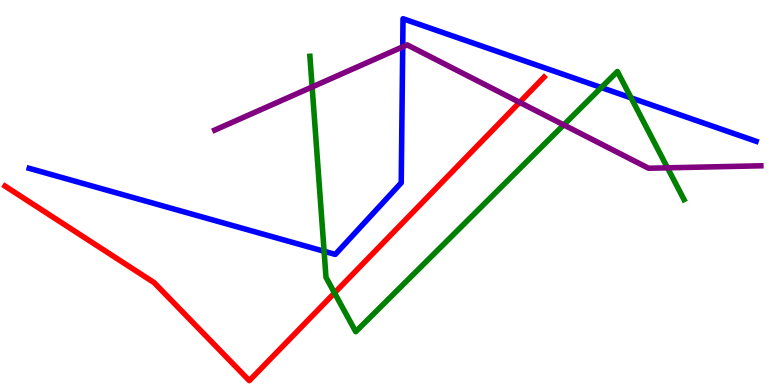[{'lines': ['blue', 'red'], 'intersections': []}, {'lines': ['green', 'red'], 'intersections': [{'x': 4.32, 'y': 2.39}]}, {'lines': ['purple', 'red'], 'intersections': [{'x': 6.7, 'y': 7.34}]}, {'lines': ['blue', 'green'], 'intersections': [{'x': 4.18, 'y': 3.47}, {'x': 7.76, 'y': 7.73}, {'x': 8.14, 'y': 7.46}]}, {'lines': ['blue', 'purple'], 'intersections': [{'x': 5.2, 'y': 8.78}]}, {'lines': ['green', 'purple'], 'intersections': [{'x': 4.03, 'y': 7.74}, {'x': 7.27, 'y': 6.76}, {'x': 8.61, 'y': 5.64}]}]